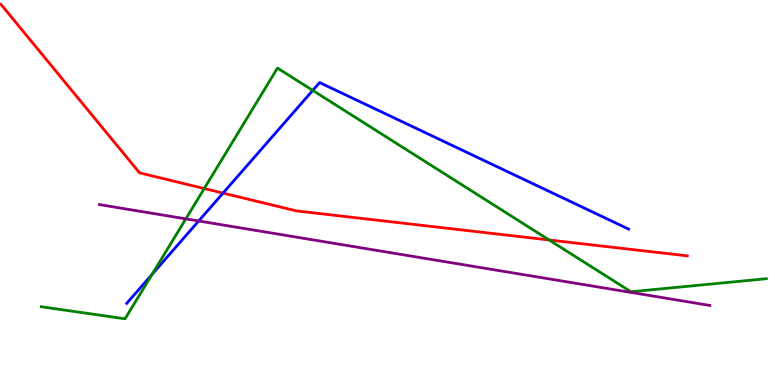[{'lines': ['blue', 'red'], 'intersections': [{'x': 2.88, 'y': 4.98}]}, {'lines': ['green', 'red'], 'intersections': [{'x': 2.64, 'y': 5.1}, {'x': 7.09, 'y': 3.77}]}, {'lines': ['purple', 'red'], 'intersections': []}, {'lines': ['blue', 'green'], 'intersections': [{'x': 1.96, 'y': 2.88}, {'x': 4.04, 'y': 7.65}]}, {'lines': ['blue', 'purple'], 'intersections': [{'x': 2.56, 'y': 4.26}]}, {'lines': ['green', 'purple'], 'intersections': [{'x': 2.4, 'y': 4.32}]}]